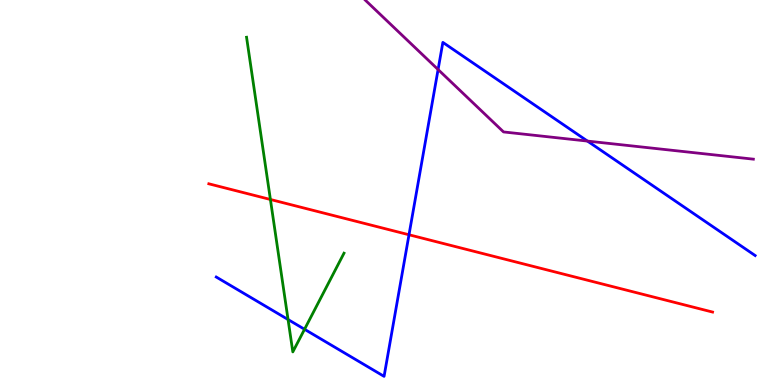[{'lines': ['blue', 'red'], 'intersections': [{'x': 5.28, 'y': 3.9}]}, {'lines': ['green', 'red'], 'intersections': [{'x': 3.49, 'y': 4.82}]}, {'lines': ['purple', 'red'], 'intersections': []}, {'lines': ['blue', 'green'], 'intersections': [{'x': 3.72, 'y': 1.7}, {'x': 3.93, 'y': 1.45}]}, {'lines': ['blue', 'purple'], 'intersections': [{'x': 5.65, 'y': 8.19}, {'x': 7.58, 'y': 6.34}]}, {'lines': ['green', 'purple'], 'intersections': []}]